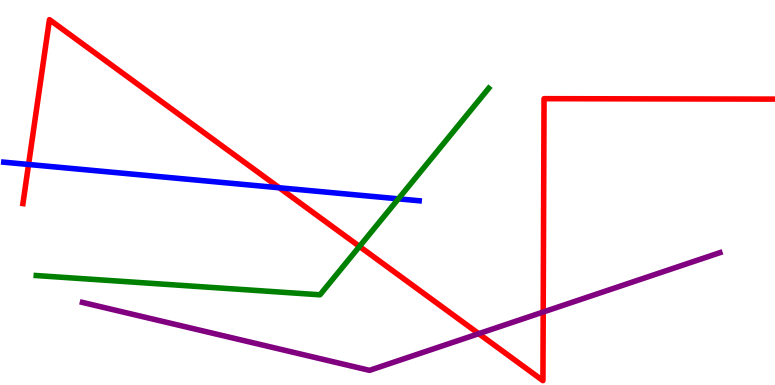[{'lines': ['blue', 'red'], 'intersections': [{'x': 0.369, 'y': 5.73}, {'x': 3.6, 'y': 5.12}]}, {'lines': ['green', 'red'], 'intersections': [{'x': 4.64, 'y': 3.6}]}, {'lines': ['purple', 'red'], 'intersections': [{'x': 6.18, 'y': 1.33}, {'x': 7.01, 'y': 1.9}]}, {'lines': ['blue', 'green'], 'intersections': [{'x': 5.14, 'y': 4.84}]}, {'lines': ['blue', 'purple'], 'intersections': []}, {'lines': ['green', 'purple'], 'intersections': []}]